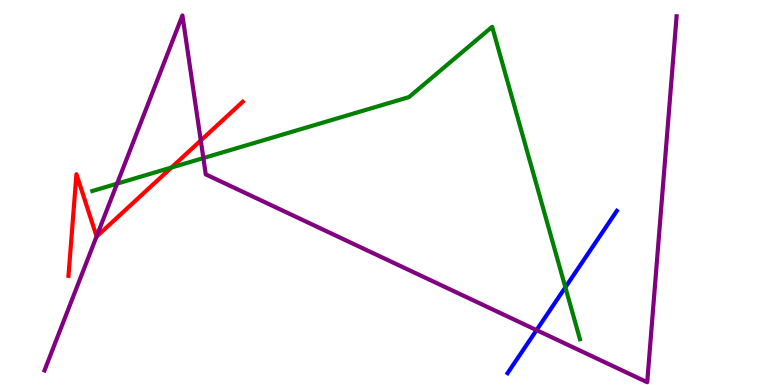[{'lines': ['blue', 'red'], 'intersections': []}, {'lines': ['green', 'red'], 'intersections': [{'x': 2.21, 'y': 5.65}]}, {'lines': ['purple', 'red'], 'intersections': [{'x': 1.25, 'y': 3.86}, {'x': 2.59, 'y': 6.35}]}, {'lines': ['blue', 'green'], 'intersections': [{'x': 7.3, 'y': 2.54}]}, {'lines': ['blue', 'purple'], 'intersections': [{'x': 6.92, 'y': 1.43}]}, {'lines': ['green', 'purple'], 'intersections': [{'x': 1.51, 'y': 5.23}, {'x': 2.62, 'y': 5.89}]}]